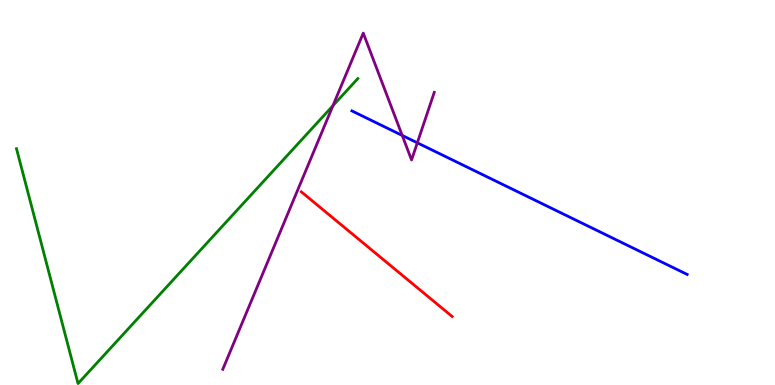[{'lines': ['blue', 'red'], 'intersections': []}, {'lines': ['green', 'red'], 'intersections': []}, {'lines': ['purple', 'red'], 'intersections': []}, {'lines': ['blue', 'green'], 'intersections': []}, {'lines': ['blue', 'purple'], 'intersections': [{'x': 5.19, 'y': 6.48}, {'x': 5.38, 'y': 6.29}]}, {'lines': ['green', 'purple'], 'intersections': [{'x': 4.3, 'y': 7.25}]}]